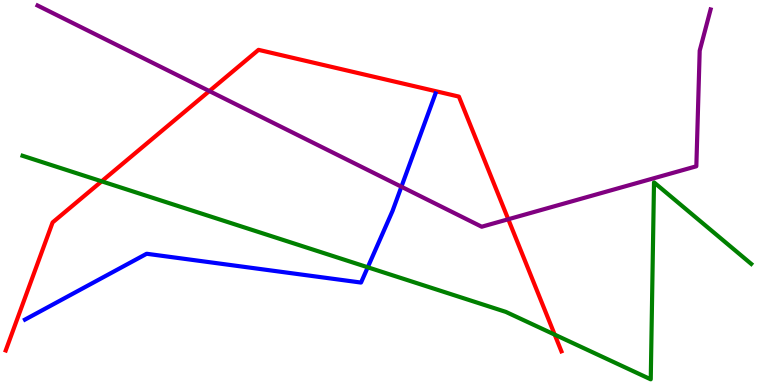[{'lines': ['blue', 'red'], 'intersections': []}, {'lines': ['green', 'red'], 'intersections': [{'x': 1.31, 'y': 5.29}, {'x': 7.16, 'y': 1.31}]}, {'lines': ['purple', 'red'], 'intersections': [{'x': 2.7, 'y': 7.63}, {'x': 6.56, 'y': 4.31}]}, {'lines': ['blue', 'green'], 'intersections': [{'x': 4.75, 'y': 3.06}]}, {'lines': ['blue', 'purple'], 'intersections': [{'x': 5.18, 'y': 5.15}]}, {'lines': ['green', 'purple'], 'intersections': []}]